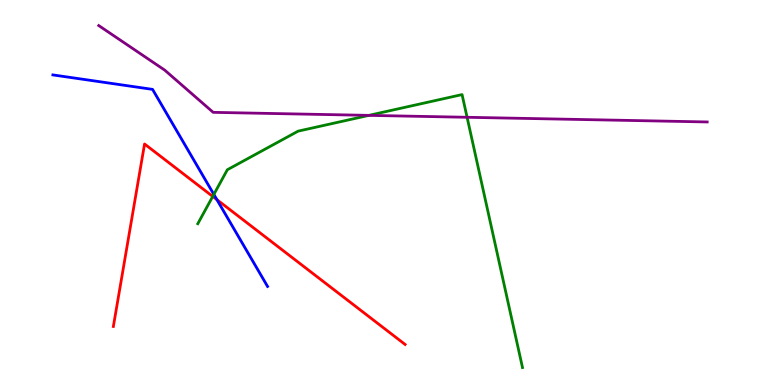[{'lines': ['blue', 'red'], 'intersections': [{'x': 2.8, 'y': 4.81}]}, {'lines': ['green', 'red'], 'intersections': [{'x': 2.74, 'y': 4.9}]}, {'lines': ['purple', 'red'], 'intersections': []}, {'lines': ['blue', 'green'], 'intersections': [{'x': 2.76, 'y': 4.95}]}, {'lines': ['blue', 'purple'], 'intersections': []}, {'lines': ['green', 'purple'], 'intersections': [{'x': 4.76, 'y': 7.0}, {'x': 6.03, 'y': 6.95}]}]